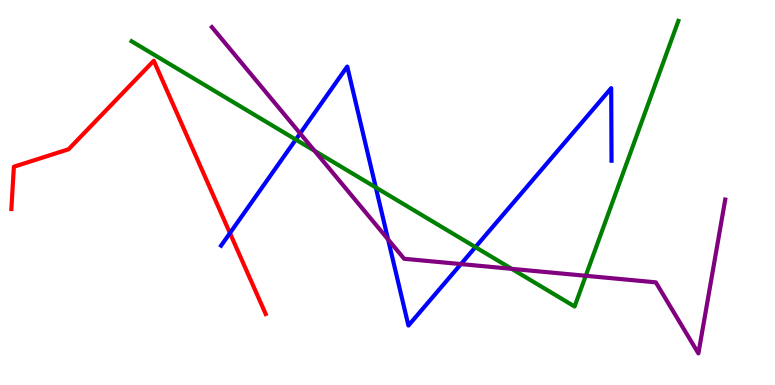[{'lines': ['blue', 'red'], 'intersections': [{'x': 2.97, 'y': 3.95}]}, {'lines': ['green', 'red'], 'intersections': []}, {'lines': ['purple', 'red'], 'intersections': []}, {'lines': ['blue', 'green'], 'intersections': [{'x': 3.82, 'y': 6.37}, {'x': 4.85, 'y': 5.13}, {'x': 6.13, 'y': 3.58}]}, {'lines': ['blue', 'purple'], 'intersections': [{'x': 3.87, 'y': 6.53}, {'x': 5.01, 'y': 3.78}, {'x': 5.95, 'y': 3.14}]}, {'lines': ['green', 'purple'], 'intersections': [{'x': 4.06, 'y': 6.08}, {'x': 6.6, 'y': 3.02}, {'x': 7.56, 'y': 2.84}]}]